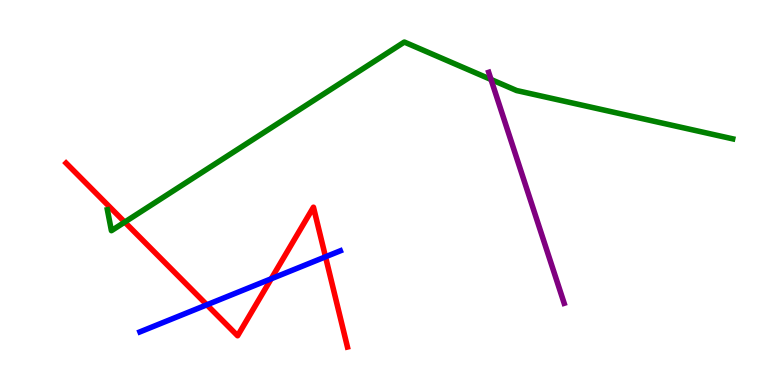[{'lines': ['blue', 'red'], 'intersections': [{'x': 2.67, 'y': 2.08}, {'x': 3.5, 'y': 2.76}, {'x': 4.2, 'y': 3.33}]}, {'lines': ['green', 'red'], 'intersections': [{'x': 1.61, 'y': 4.23}]}, {'lines': ['purple', 'red'], 'intersections': []}, {'lines': ['blue', 'green'], 'intersections': []}, {'lines': ['blue', 'purple'], 'intersections': []}, {'lines': ['green', 'purple'], 'intersections': [{'x': 6.34, 'y': 7.94}]}]